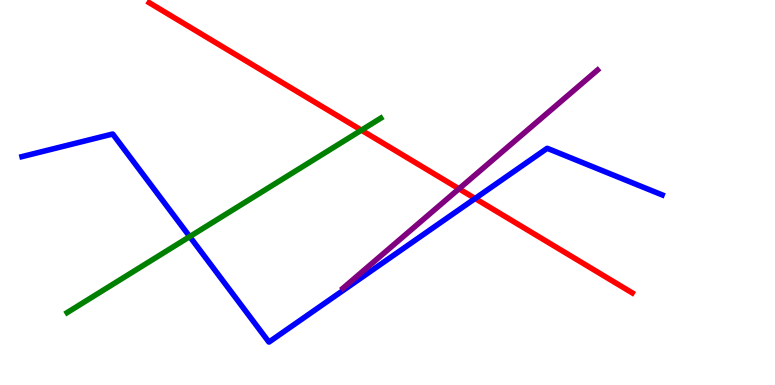[{'lines': ['blue', 'red'], 'intersections': [{'x': 6.13, 'y': 4.84}]}, {'lines': ['green', 'red'], 'intersections': [{'x': 4.66, 'y': 6.62}]}, {'lines': ['purple', 'red'], 'intersections': [{'x': 5.92, 'y': 5.1}]}, {'lines': ['blue', 'green'], 'intersections': [{'x': 2.45, 'y': 3.85}]}, {'lines': ['blue', 'purple'], 'intersections': []}, {'lines': ['green', 'purple'], 'intersections': []}]